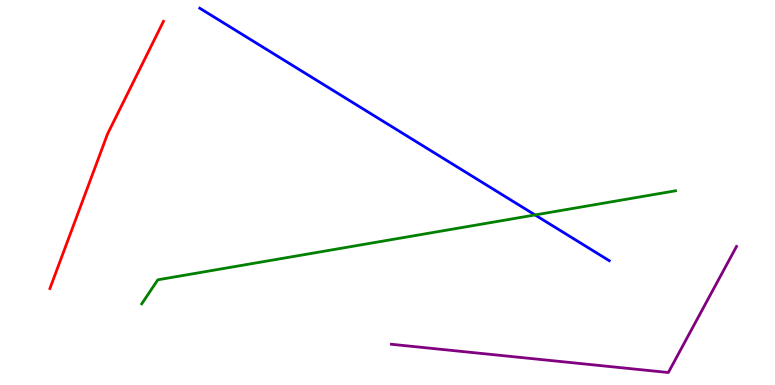[{'lines': ['blue', 'red'], 'intersections': []}, {'lines': ['green', 'red'], 'intersections': []}, {'lines': ['purple', 'red'], 'intersections': []}, {'lines': ['blue', 'green'], 'intersections': [{'x': 6.9, 'y': 4.42}]}, {'lines': ['blue', 'purple'], 'intersections': []}, {'lines': ['green', 'purple'], 'intersections': []}]